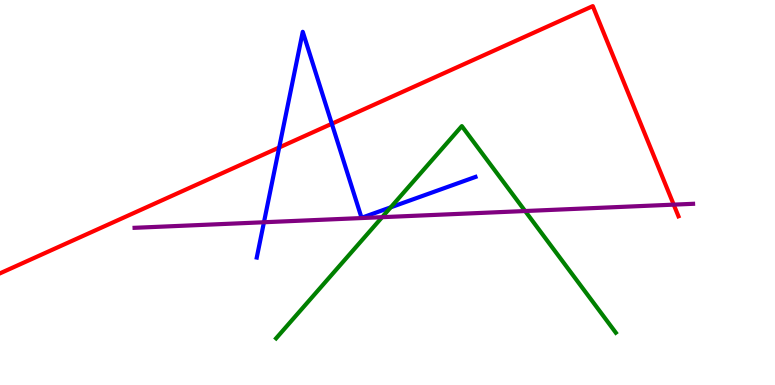[{'lines': ['blue', 'red'], 'intersections': [{'x': 3.6, 'y': 6.17}, {'x': 4.28, 'y': 6.79}]}, {'lines': ['green', 'red'], 'intersections': []}, {'lines': ['purple', 'red'], 'intersections': [{'x': 8.69, 'y': 4.68}]}, {'lines': ['blue', 'green'], 'intersections': [{'x': 5.04, 'y': 4.62}]}, {'lines': ['blue', 'purple'], 'intersections': [{'x': 3.41, 'y': 4.23}]}, {'lines': ['green', 'purple'], 'intersections': [{'x': 4.93, 'y': 4.36}, {'x': 6.78, 'y': 4.52}]}]